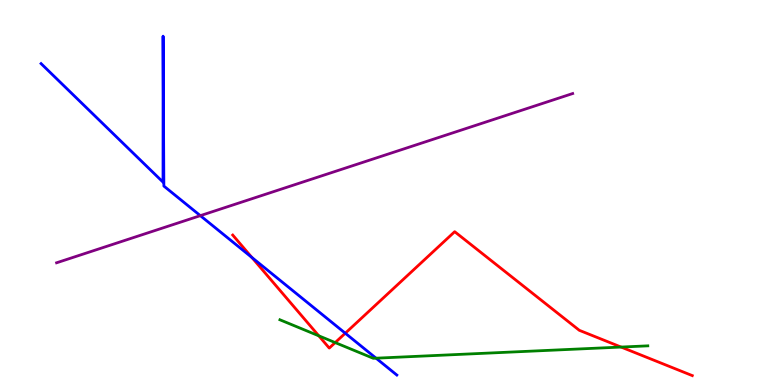[{'lines': ['blue', 'red'], 'intersections': [{'x': 3.25, 'y': 3.31}, {'x': 4.46, 'y': 1.34}]}, {'lines': ['green', 'red'], 'intersections': [{'x': 4.11, 'y': 1.28}, {'x': 4.33, 'y': 1.1}, {'x': 8.01, 'y': 0.985}]}, {'lines': ['purple', 'red'], 'intersections': []}, {'lines': ['blue', 'green'], 'intersections': [{'x': 4.85, 'y': 0.697}]}, {'lines': ['blue', 'purple'], 'intersections': [{'x': 2.58, 'y': 4.4}]}, {'lines': ['green', 'purple'], 'intersections': []}]